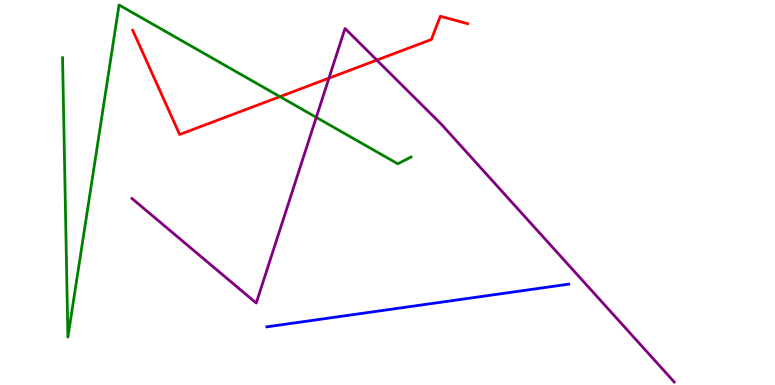[{'lines': ['blue', 'red'], 'intersections': []}, {'lines': ['green', 'red'], 'intersections': [{'x': 3.61, 'y': 7.49}]}, {'lines': ['purple', 'red'], 'intersections': [{'x': 4.24, 'y': 7.97}, {'x': 4.86, 'y': 8.44}]}, {'lines': ['blue', 'green'], 'intersections': []}, {'lines': ['blue', 'purple'], 'intersections': []}, {'lines': ['green', 'purple'], 'intersections': [{'x': 4.08, 'y': 6.95}]}]